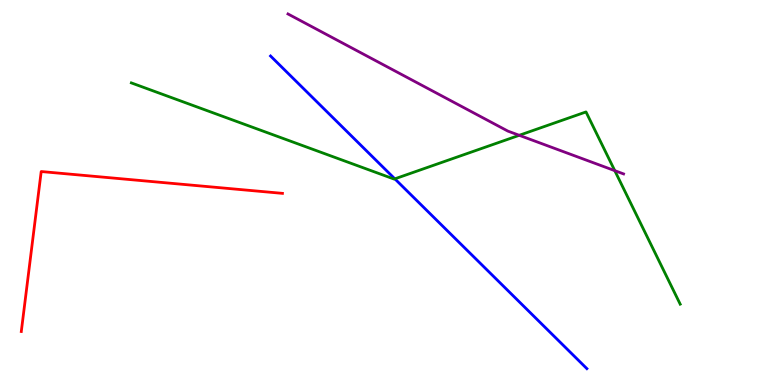[{'lines': ['blue', 'red'], 'intersections': []}, {'lines': ['green', 'red'], 'intersections': []}, {'lines': ['purple', 'red'], 'intersections': []}, {'lines': ['blue', 'green'], 'intersections': [{'x': 5.09, 'y': 5.35}]}, {'lines': ['blue', 'purple'], 'intersections': []}, {'lines': ['green', 'purple'], 'intersections': [{'x': 6.7, 'y': 6.49}, {'x': 7.93, 'y': 5.57}]}]